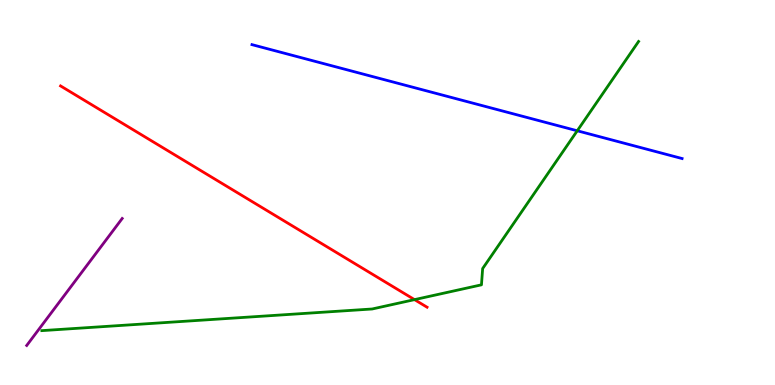[{'lines': ['blue', 'red'], 'intersections': []}, {'lines': ['green', 'red'], 'intersections': [{'x': 5.35, 'y': 2.22}]}, {'lines': ['purple', 'red'], 'intersections': []}, {'lines': ['blue', 'green'], 'intersections': [{'x': 7.45, 'y': 6.6}]}, {'lines': ['blue', 'purple'], 'intersections': []}, {'lines': ['green', 'purple'], 'intersections': []}]